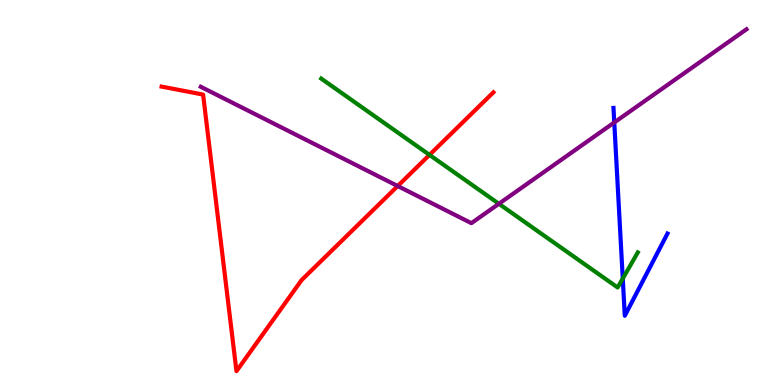[{'lines': ['blue', 'red'], 'intersections': []}, {'lines': ['green', 'red'], 'intersections': [{'x': 5.54, 'y': 5.98}]}, {'lines': ['purple', 'red'], 'intersections': [{'x': 5.13, 'y': 5.17}]}, {'lines': ['blue', 'green'], 'intersections': [{'x': 8.04, 'y': 2.76}]}, {'lines': ['blue', 'purple'], 'intersections': [{'x': 7.93, 'y': 6.82}]}, {'lines': ['green', 'purple'], 'intersections': [{'x': 6.44, 'y': 4.71}]}]